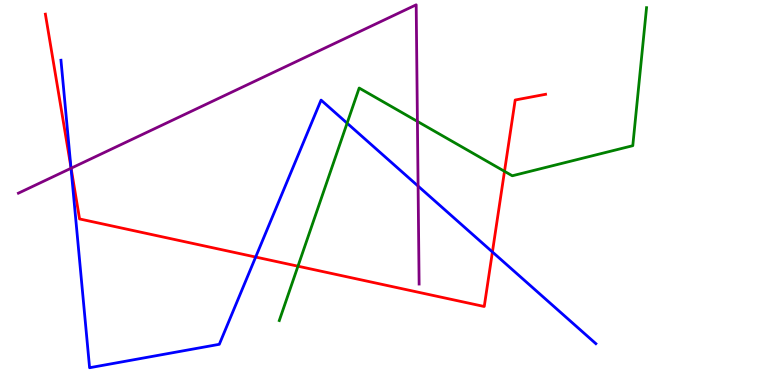[{'lines': ['blue', 'red'], 'intersections': [{'x': 0.915, 'y': 5.66}, {'x': 3.3, 'y': 3.32}, {'x': 6.35, 'y': 3.46}]}, {'lines': ['green', 'red'], 'intersections': [{'x': 3.84, 'y': 3.09}, {'x': 6.51, 'y': 5.55}]}, {'lines': ['purple', 'red'], 'intersections': [{'x': 0.917, 'y': 5.63}]}, {'lines': ['blue', 'green'], 'intersections': [{'x': 4.48, 'y': 6.8}]}, {'lines': ['blue', 'purple'], 'intersections': [{'x': 0.916, 'y': 5.63}, {'x': 5.39, 'y': 5.17}]}, {'lines': ['green', 'purple'], 'intersections': [{'x': 5.39, 'y': 6.85}]}]